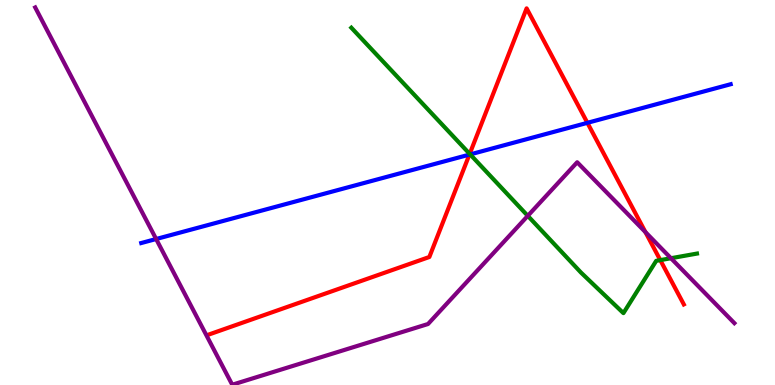[{'lines': ['blue', 'red'], 'intersections': [{'x': 6.06, 'y': 5.98}, {'x': 7.58, 'y': 6.81}]}, {'lines': ['green', 'red'], 'intersections': [{'x': 6.06, 'y': 6.0}, {'x': 8.52, 'y': 3.24}]}, {'lines': ['purple', 'red'], 'intersections': [{'x': 8.33, 'y': 3.97}]}, {'lines': ['blue', 'green'], 'intersections': [{'x': 6.07, 'y': 5.99}]}, {'lines': ['blue', 'purple'], 'intersections': [{'x': 2.01, 'y': 3.79}]}, {'lines': ['green', 'purple'], 'intersections': [{'x': 6.81, 'y': 4.39}, {'x': 8.66, 'y': 3.29}]}]